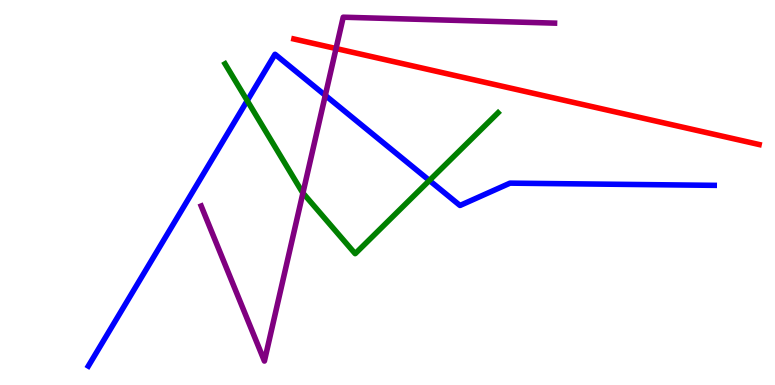[{'lines': ['blue', 'red'], 'intersections': []}, {'lines': ['green', 'red'], 'intersections': []}, {'lines': ['purple', 'red'], 'intersections': [{'x': 4.34, 'y': 8.74}]}, {'lines': ['blue', 'green'], 'intersections': [{'x': 3.19, 'y': 7.39}, {'x': 5.54, 'y': 5.31}]}, {'lines': ['blue', 'purple'], 'intersections': [{'x': 4.2, 'y': 7.52}]}, {'lines': ['green', 'purple'], 'intersections': [{'x': 3.91, 'y': 4.99}]}]